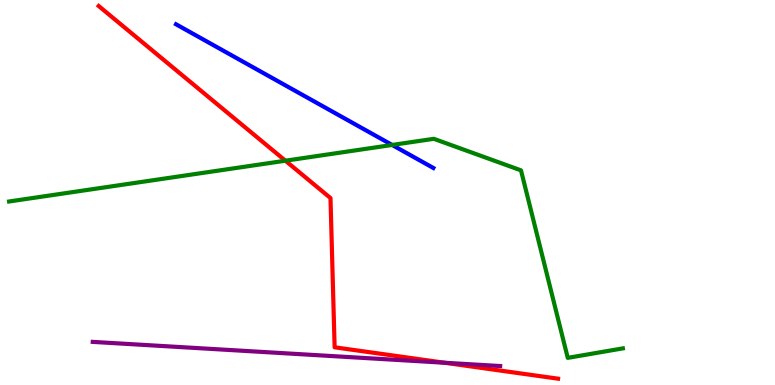[{'lines': ['blue', 'red'], 'intersections': []}, {'lines': ['green', 'red'], 'intersections': [{'x': 3.68, 'y': 5.83}]}, {'lines': ['purple', 'red'], 'intersections': [{'x': 5.74, 'y': 0.578}]}, {'lines': ['blue', 'green'], 'intersections': [{'x': 5.06, 'y': 6.23}]}, {'lines': ['blue', 'purple'], 'intersections': []}, {'lines': ['green', 'purple'], 'intersections': []}]